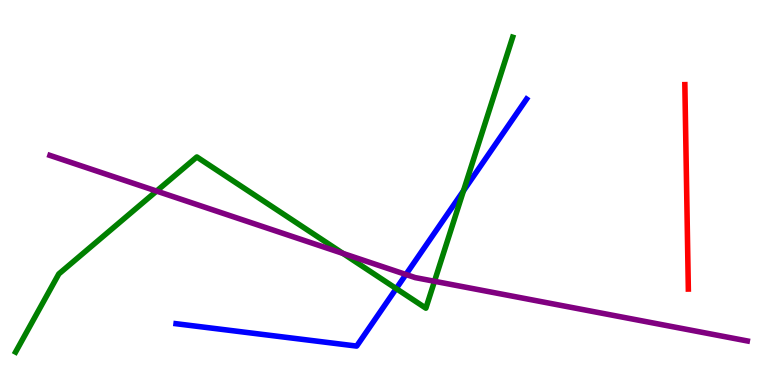[{'lines': ['blue', 'red'], 'intersections': []}, {'lines': ['green', 'red'], 'intersections': []}, {'lines': ['purple', 'red'], 'intersections': []}, {'lines': ['blue', 'green'], 'intersections': [{'x': 5.11, 'y': 2.5}, {'x': 5.98, 'y': 5.04}]}, {'lines': ['blue', 'purple'], 'intersections': [{'x': 5.24, 'y': 2.87}]}, {'lines': ['green', 'purple'], 'intersections': [{'x': 2.02, 'y': 5.04}, {'x': 4.43, 'y': 3.42}, {'x': 5.61, 'y': 2.69}]}]